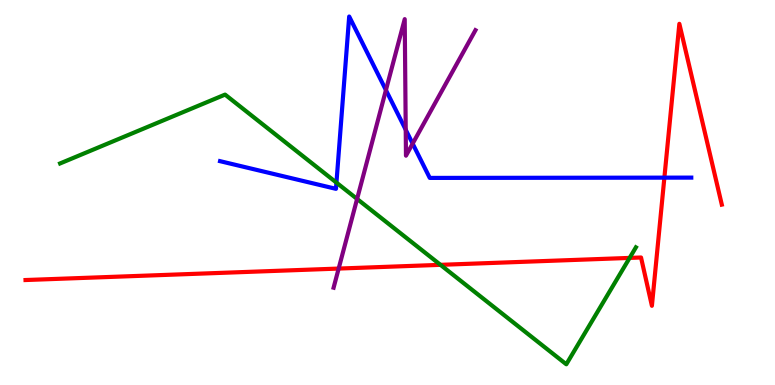[{'lines': ['blue', 'red'], 'intersections': [{'x': 8.57, 'y': 5.39}]}, {'lines': ['green', 'red'], 'intersections': [{'x': 5.68, 'y': 3.12}, {'x': 8.12, 'y': 3.3}]}, {'lines': ['purple', 'red'], 'intersections': [{'x': 4.37, 'y': 3.02}]}, {'lines': ['blue', 'green'], 'intersections': [{'x': 4.34, 'y': 5.26}]}, {'lines': ['blue', 'purple'], 'intersections': [{'x': 4.98, 'y': 7.66}, {'x': 5.24, 'y': 6.63}, {'x': 5.32, 'y': 6.27}]}, {'lines': ['green', 'purple'], 'intersections': [{'x': 4.61, 'y': 4.83}]}]